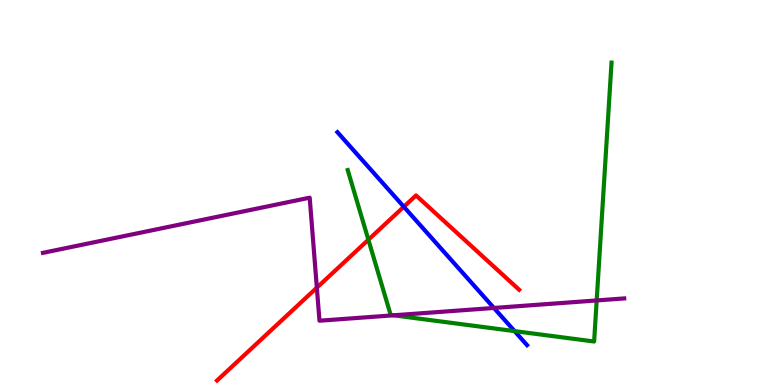[{'lines': ['blue', 'red'], 'intersections': [{'x': 5.21, 'y': 4.63}]}, {'lines': ['green', 'red'], 'intersections': [{'x': 4.75, 'y': 3.77}]}, {'lines': ['purple', 'red'], 'intersections': [{'x': 4.09, 'y': 2.53}]}, {'lines': ['blue', 'green'], 'intersections': [{'x': 6.64, 'y': 1.4}]}, {'lines': ['blue', 'purple'], 'intersections': [{'x': 6.37, 'y': 2.0}]}, {'lines': ['green', 'purple'], 'intersections': [{'x': 5.08, 'y': 1.81}, {'x': 7.7, 'y': 2.2}]}]